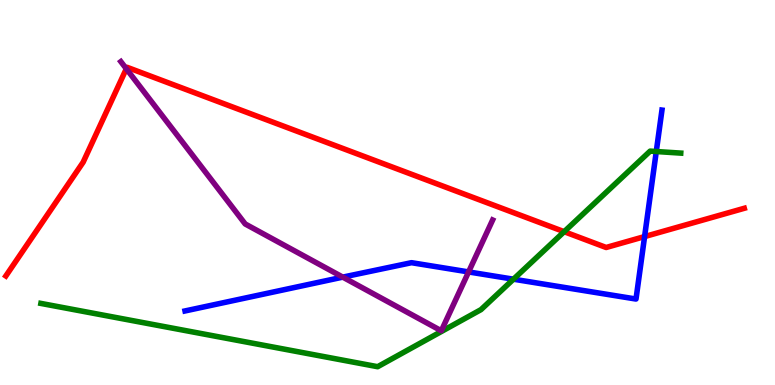[{'lines': ['blue', 'red'], 'intersections': [{'x': 8.32, 'y': 3.86}]}, {'lines': ['green', 'red'], 'intersections': [{'x': 7.28, 'y': 3.98}]}, {'lines': ['purple', 'red'], 'intersections': [{'x': 1.63, 'y': 8.21}]}, {'lines': ['blue', 'green'], 'intersections': [{'x': 6.63, 'y': 2.75}, {'x': 8.47, 'y': 6.06}]}, {'lines': ['blue', 'purple'], 'intersections': [{'x': 4.42, 'y': 2.8}, {'x': 6.05, 'y': 2.94}]}, {'lines': ['green', 'purple'], 'intersections': []}]